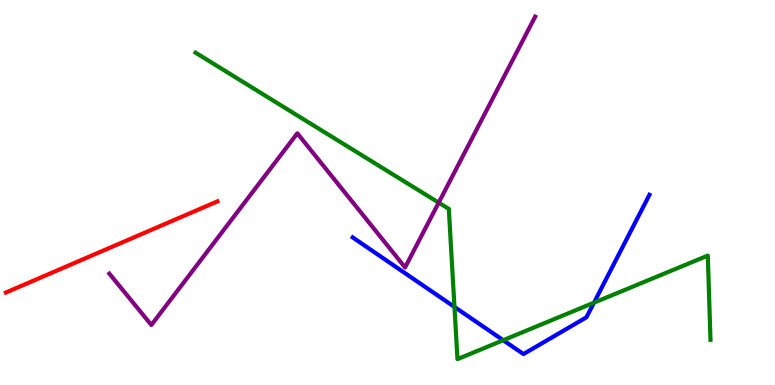[{'lines': ['blue', 'red'], 'intersections': []}, {'lines': ['green', 'red'], 'intersections': []}, {'lines': ['purple', 'red'], 'intersections': []}, {'lines': ['blue', 'green'], 'intersections': [{'x': 5.86, 'y': 2.03}, {'x': 6.49, 'y': 1.16}, {'x': 7.66, 'y': 2.14}]}, {'lines': ['blue', 'purple'], 'intersections': []}, {'lines': ['green', 'purple'], 'intersections': [{'x': 5.66, 'y': 4.74}]}]